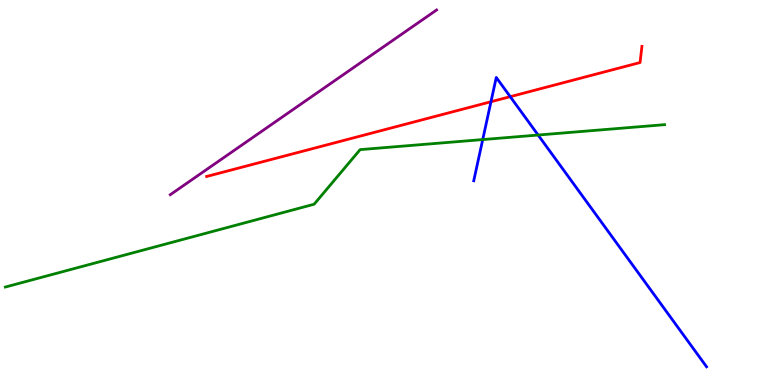[{'lines': ['blue', 'red'], 'intersections': [{'x': 6.34, 'y': 7.36}, {'x': 6.58, 'y': 7.49}]}, {'lines': ['green', 'red'], 'intersections': []}, {'lines': ['purple', 'red'], 'intersections': []}, {'lines': ['blue', 'green'], 'intersections': [{'x': 6.23, 'y': 6.37}, {'x': 6.94, 'y': 6.49}]}, {'lines': ['blue', 'purple'], 'intersections': []}, {'lines': ['green', 'purple'], 'intersections': []}]